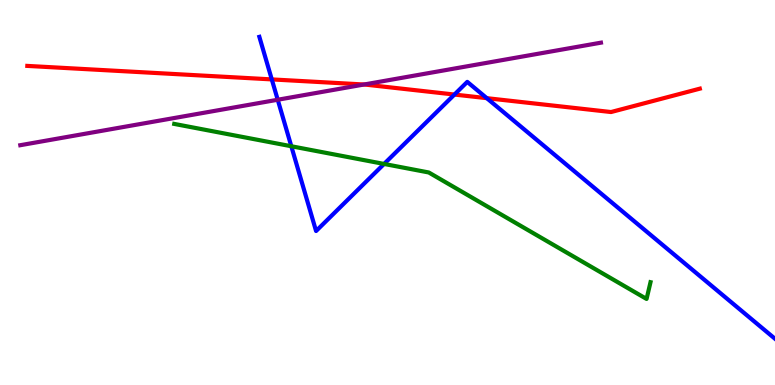[{'lines': ['blue', 'red'], 'intersections': [{'x': 3.51, 'y': 7.94}, {'x': 5.86, 'y': 7.54}, {'x': 6.28, 'y': 7.45}]}, {'lines': ['green', 'red'], 'intersections': []}, {'lines': ['purple', 'red'], 'intersections': [{'x': 4.7, 'y': 7.81}]}, {'lines': ['blue', 'green'], 'intersections': [{'x': 3.76, 'y': 6.2}, {'x': 4.96, 'y': 5.74}]}, {'lines': ['blue', 'purple'], 'intersections': [{'x': 3.58, 'y': 7.41}]}, {'lines': ['green', 'purple'], 'intersections': []}]